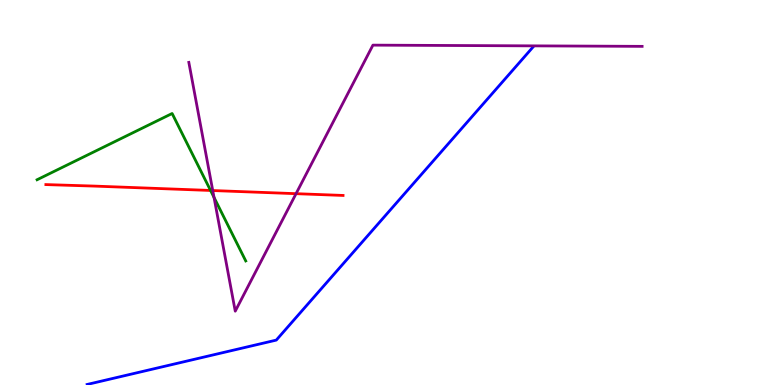[{'lines': ['blue', 'red'], 'intersections': []}, {'lines': ['green', 'red'], 'intersections': [{'x': 2.72, 'y': 5.05}]}, {'lines': ['purple', 'red'], 'intersections': [{'x': 2.75, 'y': 5.05}, {'x': 3.82, 'y': 4.97}]}, {'lines': ['blue', 'green'], 'intersections': []}, {'lines': ['blue', 'purple'], 'intersections': []}, {'lines': ['green', 'purple'], 'intersections': [{'x': 2.76, 'y': 4.87}]}]